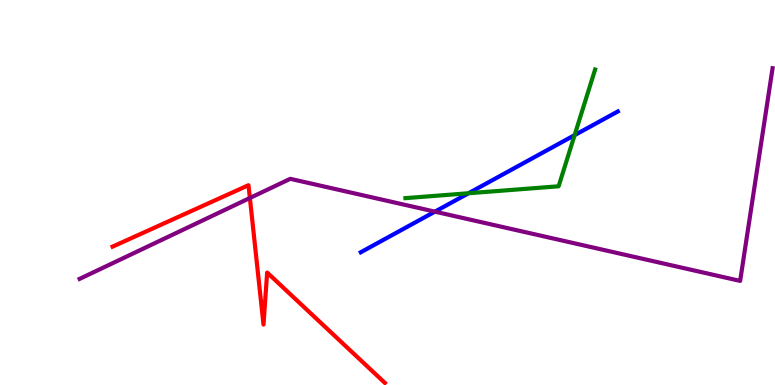[{'lines': ['blue', 'red'], 'intersections': []}, {'lines': ['green', 'red'], 'intersections': []}, {'lines': ['purple', 'red'], 'intersections': [{'x': 3.22, 'y': 4.86}]}, {'lines': ['blue', 'green'], 'intersections': [{'x': 6.05, 'y': 4.98}, {'x': 7.41, 'y': 6.49}]}, {'lines': ['blue', 'purple'], 'intersections': [{'x': 5.61, 'y': 4.5}]}, {'lines': ['green', 'purple'], 'intersections': []}]